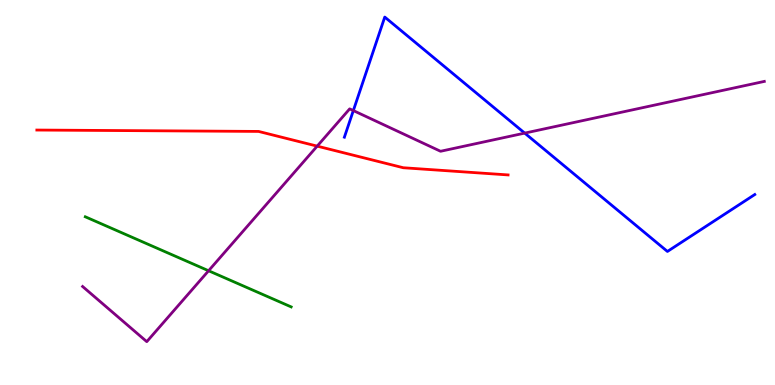[{'lines': ['blue', 'red'], 'intersections': []}, {'lines': ['green', 'red'], 'intersections': []}, {'lines': ['purple', 'red'], 'intersections': [{'x': 4.09, 'y': 6.2}]}, {'lines': ['blue', 'green'], 'intersections': []}, {'lines': ['blue', 'purple'], 'intersections': [{'x': 4.56, 'y': 7.13}, {'x': 6.77, 'y': 6.54}]}, {'lines': ['green', 'purple'], 'intersections': [{'x': 2.69, 'y': 2.97}]}]